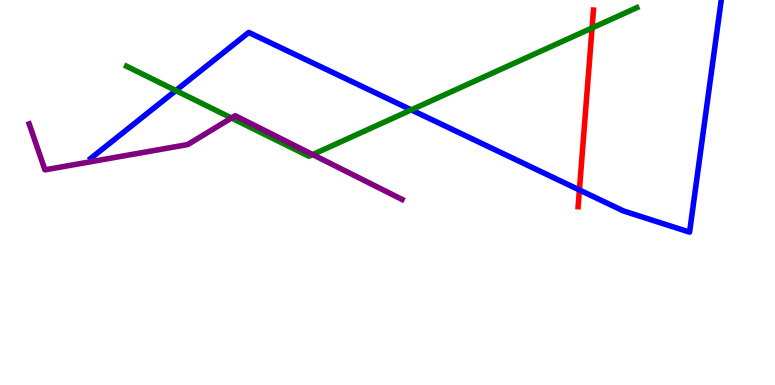[{'lines': ['blue', 'red'], 'intersections': [{'x': 7.48, 'y': 5.07}]}, {'lines': ['green', 'red'], 'intersections': [{'x': 7.64, 'y': 9.27}]}, {'lines': ['purple', 'red'], 'intersections': []}, {'lines': ['blue', 'green'], 'intersections': [{'x': 2.27, 'y': 7.65}, {'x': 5.31, 'y': 7.15}]}, {'lines': ['blue', 'purple'], 'intersections': []}, {'lines': ['green', 'purple'], 'intersections': [{'x': 2.99, 'y': 6.93}, {'x': 4.03, 'y': 5.99}]}]